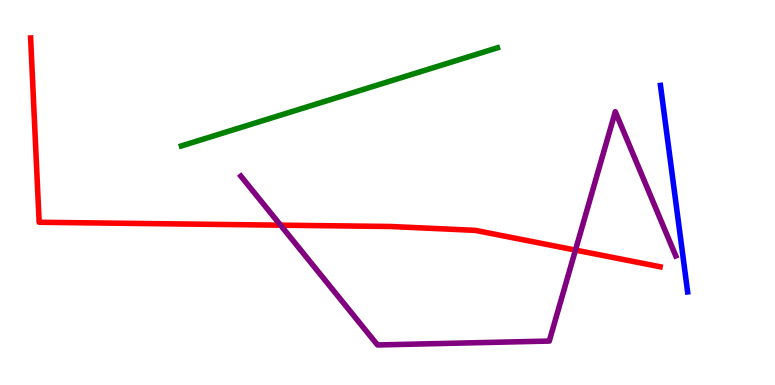[{'lines': ['blue', 'red'], 'intersections': []}, {'lines': ['green', 'red'], 'intersections': []}, {'lines': ['purple', 'red'], 'intersections': [{'x': 3.62, 'y': 4.15}, {'x': 7.43, 'y': 3.5}]}, {'lines': ['blue', 'green'], 'intersections': []}, {'lines': ['blue', 'purple'], 'intersections': []}, {'lines': ['green', 'purple'], 'intersections': []}]